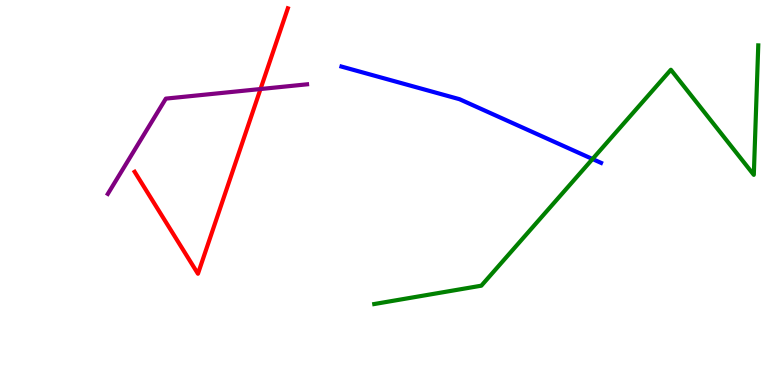[{'lines': ['blue', 'red'], 'intersections': []}, {'lines': ['green', 'red'], 'intersections': []}, {'lines': ['purple', 'red'], 'intersections': [{'x': 3.36, 'y': 7.69}]}, {'lines': ['blue', 'green'], 'intersections': [{'x': 7.65, 'y': 5.87}]}, {'lines': ['blue', 'purple'], 'intersections': []}, {'lines': ['green', 'purple'], 'intersections': []}]